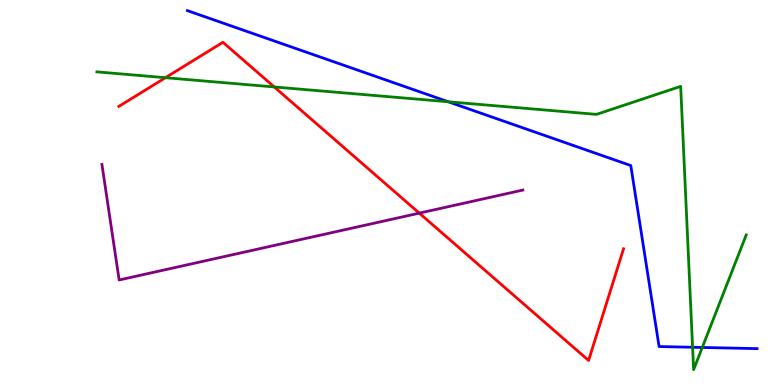[{'lines': ['blue', 'red'], 'intersections': []}, {'lines': ['green', 'red'], 'intersections': [{'x': 2.13, 'y': 7.98}, {'x': 3.54, 'y': 7.74}]}, {'lines': ['purple', 'red'], 'intersections': [{'x': 5.41, 'y': 4.46}]}, {'lines': ['blue', 'green'], 'intersections': [{'x': 5.78, 'y': 7.36}, {'x': 8.94, 'y': 0.98}, {'x': 9.06, 'y': 0.975}]}, {'lines': ['blue', 'purple'], 'intersections': []}, {'lines': ['green', 'purple'], 'intersections': []}]